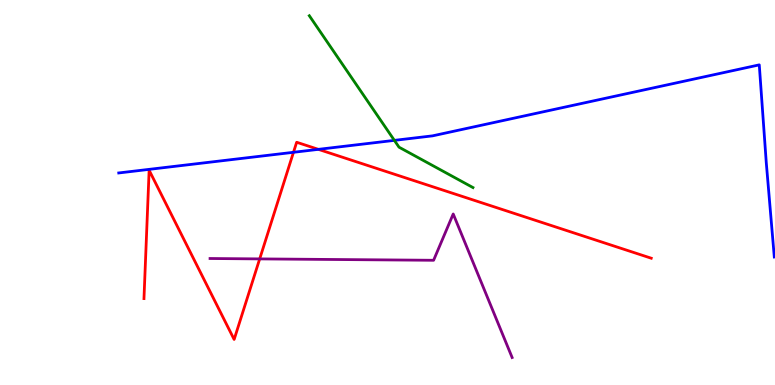[{'lines': ['blue', 'red'], 'intersections': [{'x': 3.79, 'y': 6.04}, {'x': 4.11, 'y': 6.12}]}, {'lines': ['green', 'red'], 'intersections': []}, {'lines': ['purple', 'red'], 'intersections': [{'x': 3.35, 'y': 3.28}]}, {'lines': ['blue', 'green'], 'intersections': [{'x': 5.09, 'y': 6.35}]}, {'lines': ['blue', 'purple'], 'intersections': []}, {'lines': ['green', 'purple'], 'intersections': []}]